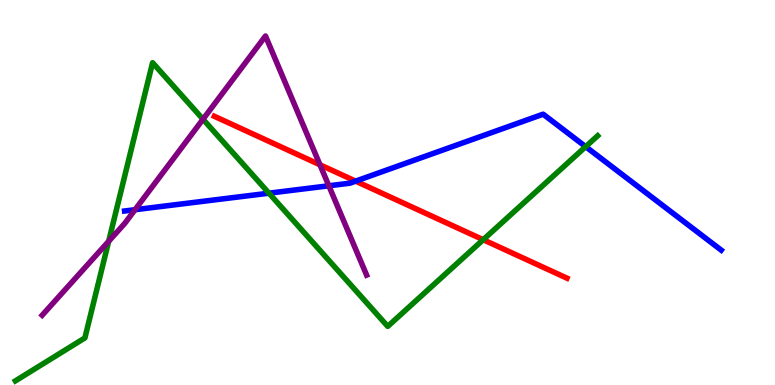[{'lines': ['blue', 'red'], 'intersections': [{'x': 4.59, 'y': 5.29}]}, {'lines': ['green', 'red'], 'intersections': [{'x': 6.23, 'y': 3.77}]}, {'lines': ['purple', 'red'], 'intersections': [{'x': 4.13, 'y': 5.72}]}, {'lines': ['blue', 'green'], 'intersections': [{'x': 3.47, 'y': 4.98}, {'x': 7.56, 'y': 6.19}]}, {'lines': ['blue', 'purple'], 'intersections': [{'x': 1.74, 'y': 4.55}, {'x': 4.24, 'y': 5.17}]}, {'lines': ['green', 'purple'], 'intersections': [{'x': 1.4, 'y': 3.73}, {'x': 2.62, 'y': 6.9}]}]